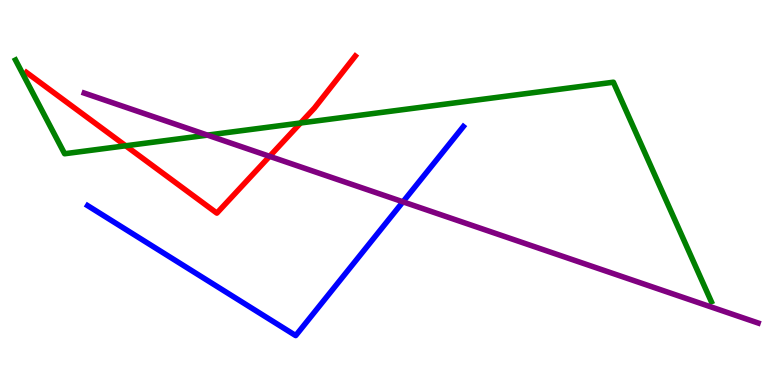[{'lines': ['blue', 'red'], 'intersections': []}, {'lines': ['green', 'red'], 'intersections': [{'x': 1.62, 'y': 6.21}, {'x': 3.88, 'y': 6.81}]}, {'lines': ['purple', 'red'], 'intersections': [{'x': 3.48, 'y': 5.94}]}, {'lines': ['blue', 'green'], 'intersections': []}, {'lines': ['blue', 'purple'], 'intersections': [{'x': 5.2, 'y': 4.76}]}, {'lines': ['green', 'purple'], 'intersections': [{'x': 2.68, 'y': 6.49}]}]